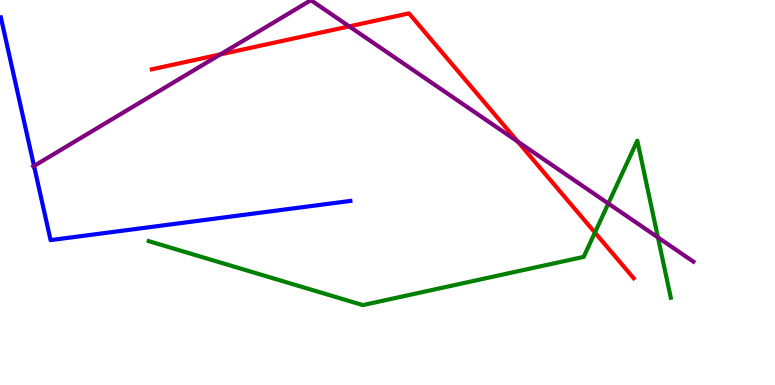[{'lines': ['blue', 'red'], 'intersections': []}, {'lines': ['green', 'red'], 'intersections': [{'x': 7.68, 'y': 3.96}]}, {'lines': ['purple', 'red'], 'intersections': [{'x': 2.84, 'y': 8.59}, {'x': 4.51, 'y': 9.31}, {'x': 6.68, 'y': 6.32}]}, {'lines': ['blue', 'green'], 'intersections': []}, {'lines': ['blue', 'purple'], 'intersections': [{'x': 0.439, 'y': 5.69}]}, {'lines': ['green', 'purple'], 'intersections': [{'x': 7.85, 'y': 4.71}, {'x': 8.49, 'y': 3.83}]}]